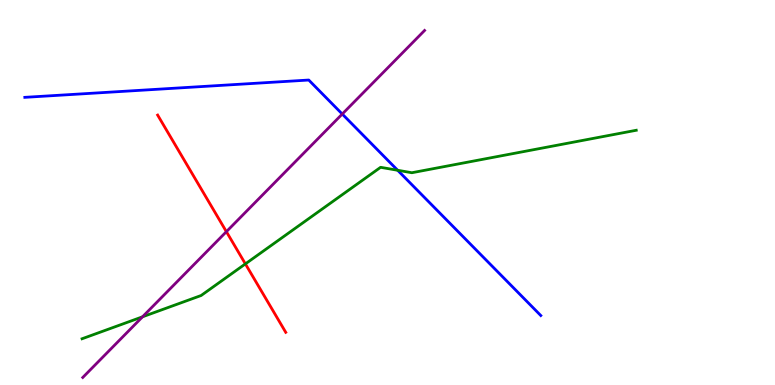[{'lines': ['blue', 'red'], 'intersections': []}, {'lines': ['green', 'red'], 'intersections': [{'x': 3.17, 'y': 3.15}]}, {'lines': ['purple', 'red'], 'intersections': [{'x': 2.92, 'y': 3.98}]}, {'lines': ['blue', 'green'], 'intersections': [{'x': 5.13, 'y': 5.58}]}, {'lines': ['blue', 'purple'], 'intersections': [{'x': 4.42, 'y': 7.04}]}, {'lines': ['green', 'purple'], 'intersections': [{'x': 1.84, 'y': 1.77}]}]